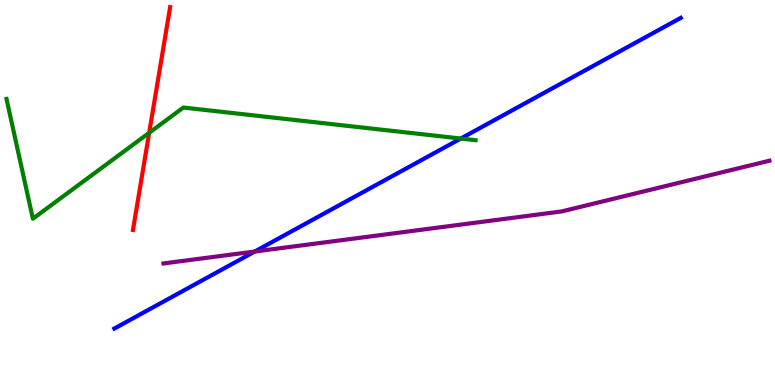[{'lines': ['blue', 'red'], 'intersections': []}, {'lines': ['green', 'red'], 'intersections': [{'x': 1.92, 'y': 6.55}]}, {'lines': ['purple', 'red'], 'intersections': []}, {'lines': ['blue', 'green'], 'intersections': [{'x': 5.95, 'y': 6.4}]}, {'lines': ['blue', 'purple'], 'intersections': [{'x': 3.29, 'y': 3.47}]}, {'lines': ['green', 'purple'], 'intersections': []}]